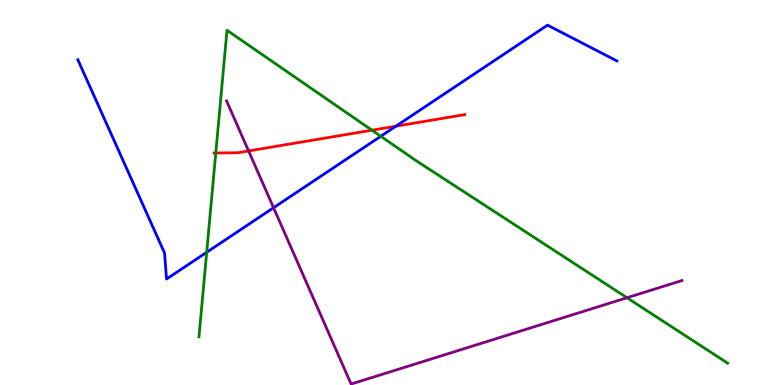[{'lines': ['blue', 'red'], 'intersections': [{'x': 5.11, 'y': 6.72}]}, {'lines': ['green', 'red'], 'intersections': [{'x': 2.78, 'y': 6.03}, {'x': 4.8, 'y': 6.62}]}, {'lines': ['purple', 'red'], 'intersections': [{'x': 3.21, 'y': 6.08}]}, {'lines': ['blue', 'green'], 'intersections': [{'x': 2.67, 'y': 3.45}, {'x': 4.91, 'y': 6.46}]}, {'lines': ['blue', 'purple'], 'intersections': [{'x': 3.53, 'y': 4.6}]}, {'lines': ['green', 'purple'], 'intersections': [{'x': 8.09, 'y': 2.27}]}]